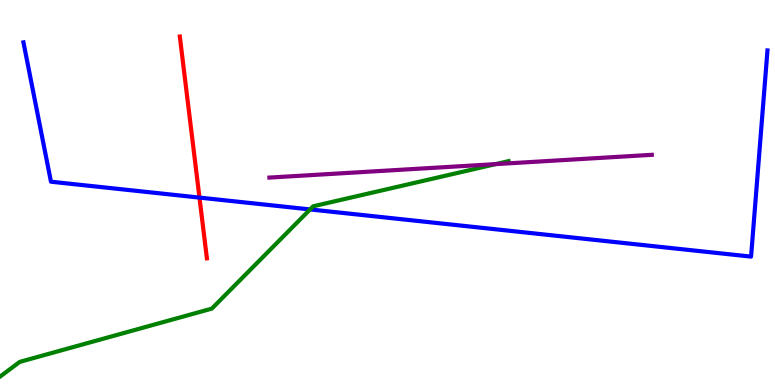[{'lines': ['blue', 'red'], 'intersections': [{'x': 2.57, 'y': 4.87}]}, {'lines': ['green', 'red'], 'intersections': []}, {'lines': ['purple', 'red'], 'intersections': []}, {'lines': ['blue', 'green'], 'intersections': [{'x': 4.0, 'y': 4.56}]}, {'lines': ['blue', 'purple'], 'intersections': []}, {'lines': ['green', 'purple'], 'intersections': [{'x': 6.4, 'y': 5.74}]}]